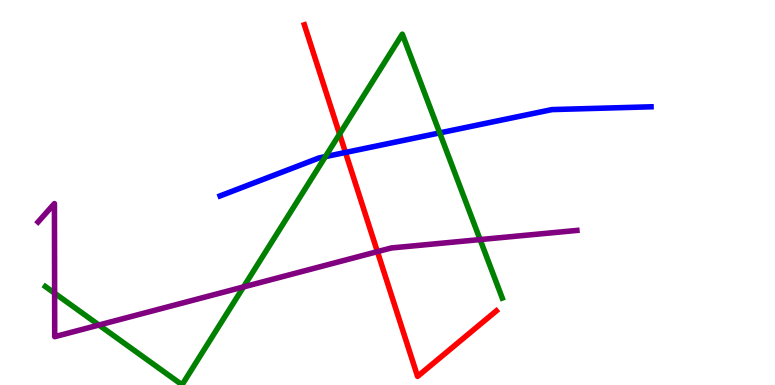[{'lines': ['blue', 'red'], 'intersections': [{'x': 4.46, 'y': 6.04}]}, {'lines': ['green', 'red'], 'intersections': [{'x': 4.38, 'y': 6.52}]}, {'lines': ['purple', 'red'], 'intersections': [{'x': 4.87, 'y': 3.46}]}, {'lines': ['blue', 'green'], 'intersections': [{'x': 4.2, 'y': 5.93}, {'x': 5.67, 'y': 6.55}]}, {'lines': ['blue', 'purple'], 'intersections': []}, {'lines': ['green', 'purple'], 'intersections': [{'x': 0.705, 'y': 2.38}, {'x': 1.28, 'y': 1.56}, {'x': 3.14, 'y': 2.55}, {'x': 6.19, 'y': 3.78}]}]